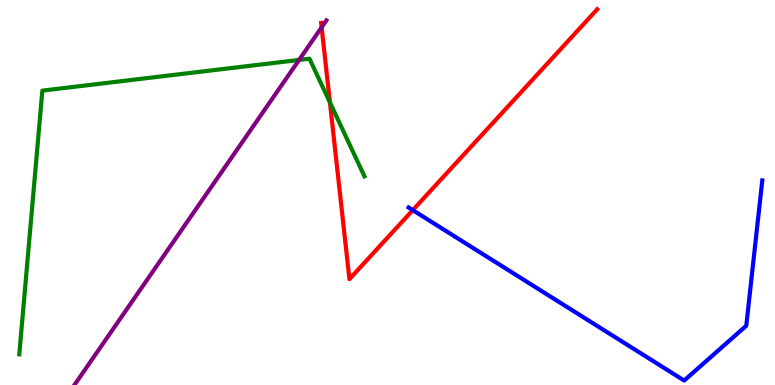[{'lines': ['blue', 'red'], 'intersections': [{'x': 5.33, 'y': 4.54}]}, {'lines': ['green', 'red'], 'intersections': [{'x': 4.26, 'y': 7.34}]}, {'lines': ['purple', 'red'], 'intersections': [{'x': 4.15, 'y': 9.29}]}, {'lines': ['blue', 'green'], 'intersections': []}, {'lines': ['blue', 'purple'], 'intersections': []}, {'lines': ['green', 'purple'], 'intersections': [{'x': 3.86, 'y': 8.44}]}]